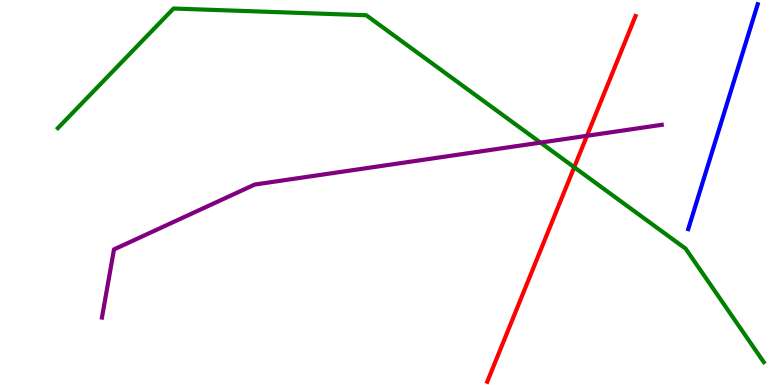[{'lines': ['blue', 'red'], 'intersections': []}, {'lines': ['green', 'red'], 'intersections': [{'x': 7.41, 'y': 5.66}]}, {'lines': ['purple', 'red'], 'intersections': [{'x': 7.57, 'y': 6.47}]}, {'lines': ['blue', 'green'], 'intersections': []}, {'lines': ['blue', 'purple'], 'intersections': []}, {'lines': ['green', 'purple'], 'intersections': [{'x': 6.97, 'y': 6.3}]}]